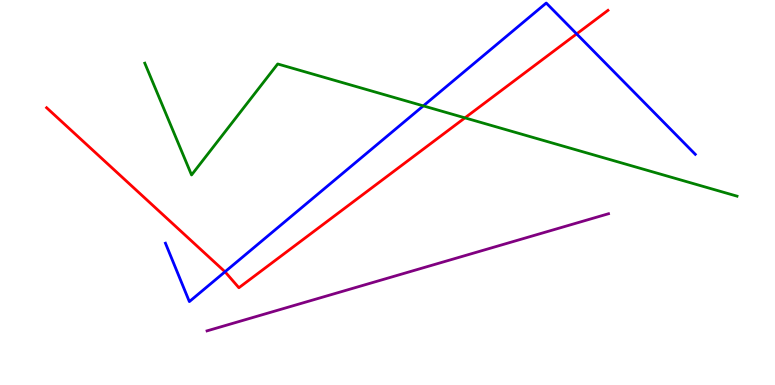[{'lines': ['blue', 'red'], 'intersections': [{'x': 2.9, 'y': 2.94}, {'x': 7.44, 'y': 9.12}]}, {'lines': ['green', 'red'], 'intersections': [{'x': 6.0, 'y': 6.94}]}, {'lines': ['purple', 'red'], 'intersections': []}, {'lines': ['blue', 'green'], 'intersections': [{'x': 5.46, 'y': 7.25}]}, {'lines': ['blue', 'purple'], 'intersections': []}, {'lines': ['green', 'purple'], 'intersections': []}]